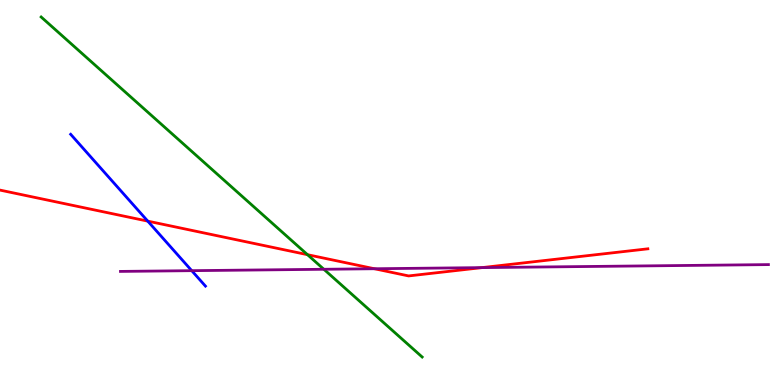[{'lines': ['blue', 'red'], 'intersections': [{'x': 1.91, 'y': 4.26}]}, {'lines': ['green', 'red'], 'intersections': [{'x': 3.97, 'y': 3.38}]}, {'lines': ['purple', 'red'], 'intersections': [{'x': 4.83, 'y': 3.02}, {'x': 6.22, 'y': 3.05}]}, {'lines': ['blue', 'green'], 'intersections': []}, {'lines': ['blue', 'purple'], 'intersections': [{'x': 2.47, 'y': 2.97}]}, {'lines': ['green', 'purple'], 'intersections': [{'x': 4.18, 'y': 3.01}]}]